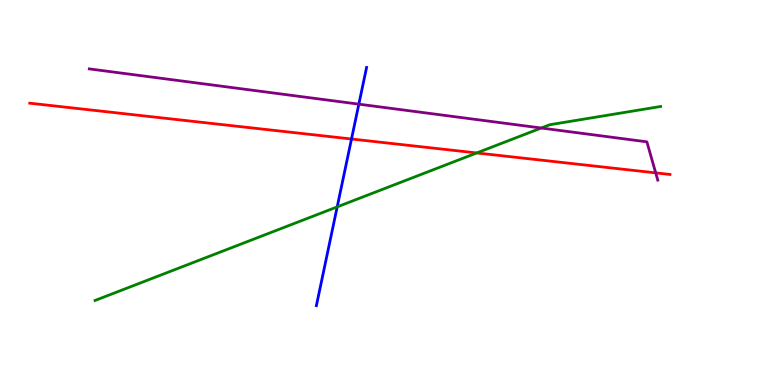[{'lines': ['blue', 'red'], 'intersections': [{'x': 4.54, 'y': 6.39}]}, {'lines': ['green', 'red'], 'intersections': [{'x': 6.15, 'y': 6.03}]}, {'lines': ['purple', 'red'], 'intersections': [{'x': 8.46, 'y': 5.51}]}, {'lines': ['blue', 'green'], 'intersections': [{'x': 4.35, 'y': 4.63}]}, {'lines': ['blue', 'purple'], 'intersections': [{'x': 4.63, 'y': 7.29}]}, {'lines': ['green', 'purple'], 'intersections': [{'x': 6.98, 'y': 6.67}]}]